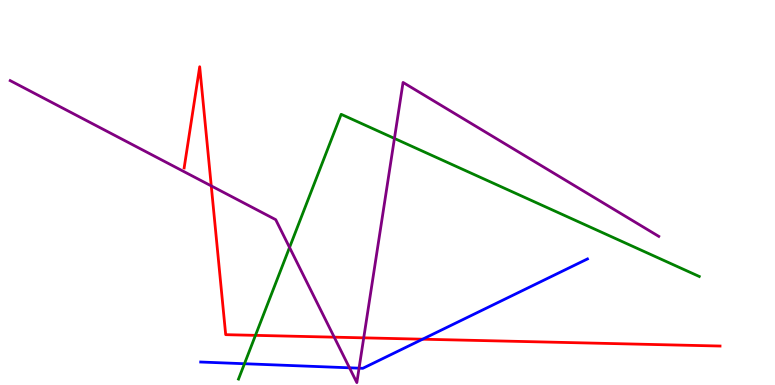[{'lines': ['blue', 'red'], 'intersections': [{'x': 5.45, 'y': 1.19}]}, {'lines': ['green', 'red'], 'intersections': [{'x': 3.3, 'y': 1.29}]}, {'lines': ['purple', 'red'], 'intersections': [{'x': 2.73, 'y': 5.17}, {'x': 4.31, 'y': 1.24}, {'x': 4.69, 'y': 1.22}]}, {'lines': ['blue', 'green'], 'intersections': [{'x': 3.15, 'y': 0.553}]}, {'lines': ['blue', 'purple'], 'intersections': [{'x': 4.51, 'y': 0.447}, {'x': 4.63, 'y': 0.437}]}, {'lines': ['green', 'purple'], 'intersections': [{'x': 3.74, 'y': 3.57}, {'x': 5.09, 'y': 6.4}]}]